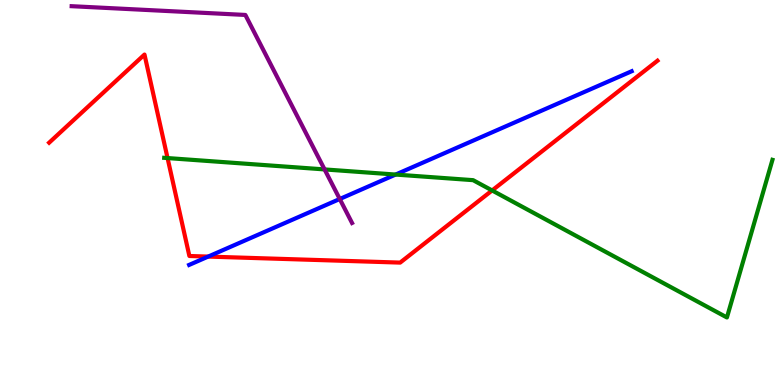[{'lines': ['blue', 'red'], 'intersections': [{'x': 2.69, 'y': 3.34}]}, {'lines': ['green', 'red'], 'intersections': [{'x': 2.16, 'y': 5.89}, {'x': 6.35, 'y': 5.05}]}, {'lines': ['purple', 'red'], 'intersections': []}, {'lines': ['blue', 'green'], 'intersections': [{'x': 5.1, 'y': 5.47}]}, {'lines': ['blue', 'purple'], 'intersections': [{'x': 4.38, 'y': 4.83}]}, {'lines': ['green', 'purple'], 'intersections': [{'x': 4.19, 'y': 5.6}]}]